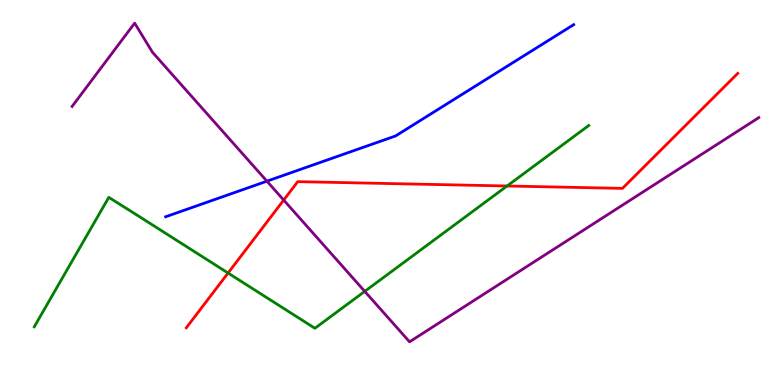[{'lines': ['blue', 'red'], 'intersections': []}, {'lines': ['green', 'red'], 'intersections': [{'x': 2.94, 'y': 2.91}, {'x': 6.54, 'y': 5.17}]}, {'lines': ['purple', 'red'], 'intersections': [{'x': 3.66, 'y': 4.8}]}, {'lines': ['blue', 'green'], 'intersections': []}, {'lines': ['blue', 'purple'], 'intersections': [{'x': 3.44, 'y': 5.29}]}, {'lines': ['green', 'purple'], 'intersections': [{'x': 4.71, 'y': 2.43}]}]